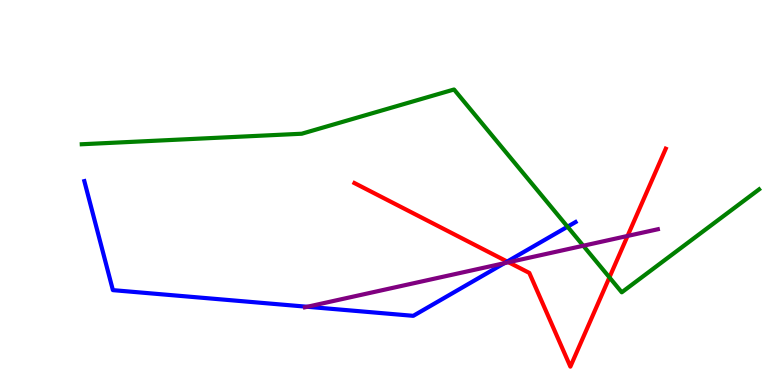[{'lines': ['blue', 'red'], 'intersections': [{'x': 6.54, 'y': 3.21}]}, {'lines': ['green', 'red'], 'intersections': [{'x': 7.86, 'y': 2.8}]}, {'lines': ['purple', 'red'], 'intersections': [{'x': 6.56, 'y': 3.19}, {'x': 8.1, 'y': 3.87}]}, {'lines': ['blue', 'green'], 'intersections': [{'x': 7.32, 'y': 4.11}]}, {'lines': ['blue', 'purple'], 'intersections': [{'x': 3.96, 'y': 2.03}, {'x': 6.51, 'y': 3.16}]}, {'lines': ['green', 'purple'], 'intersections': [{'x': 7.53, 'y': 3.62}]}]